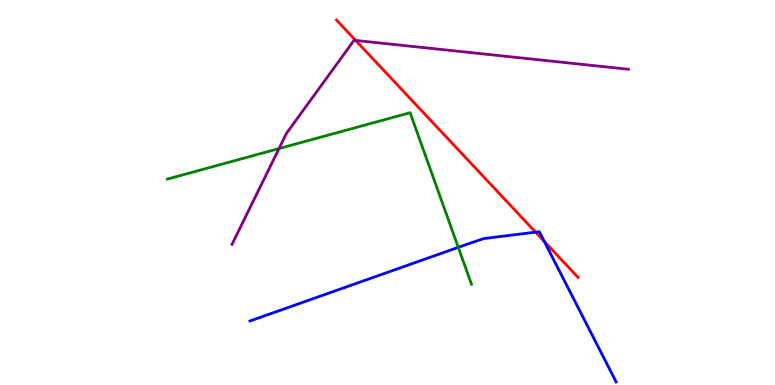[{'lines': ['blue', 'red'], 'intersections': [{'x': 6.91, 'y': 3.97}, {'x': 7.02, 'y': 3.73}]}, {'lines': ['green', 'red'], 'intersections': []}, {'lines': ['purple', 'red'], 'intersections': [{'x': 4.59, 'y': 8.95}]}, {'lines': ['blue', 'green'], 'intersections': [{'x': 5.91, 'y': 3.58}]}, {'lines': ['blue', 'purple'], 'intersections': []}, {'lines': ['green', 'purple'], 'intersections': [{'x': 3.6, 'y': 6.14}]}]